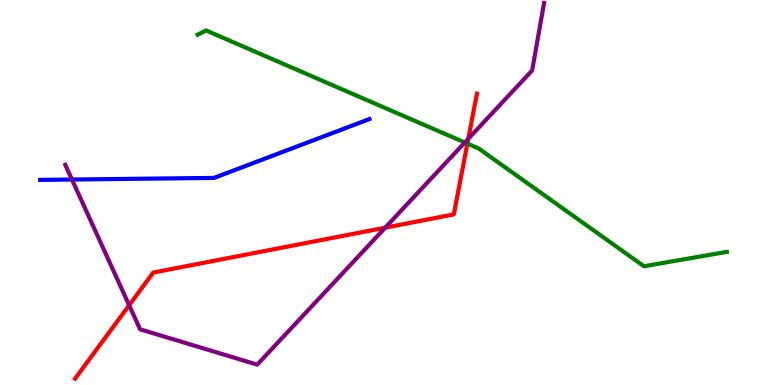[{'lines': ['blue', 'red'], 'intersections': []}, {'lines': ['green', 'red'], 'intersections': [{'x': 6.03, 'y': 6.27}]}, {'lines': ['purple', 'red'], 'intersections': [{'x': 1.67, 'y': 2.07}, {'x': 4.97, 'y': 4.09}, {'x': 6.04, 'y': 6.39}]}, {'lines': ['blue', 'green'], 'intersections': []}, {'lines': ['blue', 'purple'], 'intersections': [{'x': 0.928, 'y': 5.34}]}, {'lines': ['green', 'purple'], 'intersections': [{'x': 6.0, 'y': 6.3}]}]